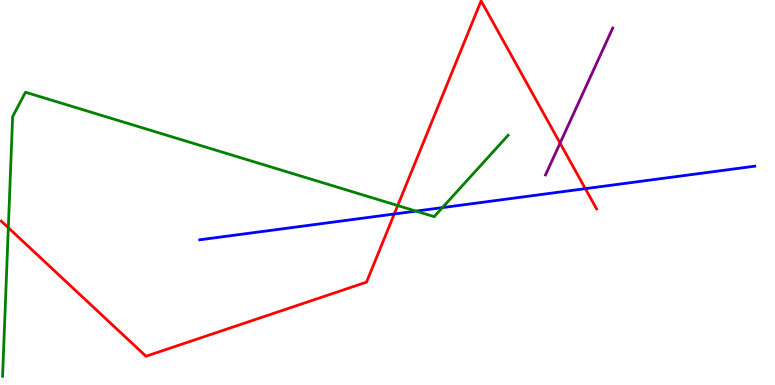[{'lines': ['blue', 'red'], 'intersections': [{'x': 5.09, 'y': 4.44}, {'x': 7.55, 'y': 5.1}]}, {'lines': ['green', 'red'], 'intersections': [{'x': 0.107, 'y': 4.08}, {'x': 5.13, 'y': 4.66}]}, {'lines': ['purple', 'red'], 'intersections': [{'x': 7.23, 'y': 6.28}]}, {'lines': ['blue', 'green'], 'intersections': [{'x': 5.37, 'y': 4.52}, {'x': 5.71, 'y': 4.61}]}, {'lines': ['blue', 'purple'], 'intersections': []}, {'lines': ['green', 'purple'], 'intersections': []}]